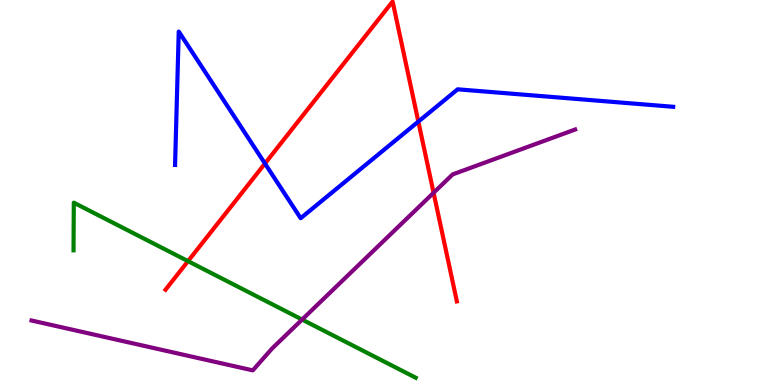[{'lines': ['blue', 'red'], 'intersections': [{'x': 3.42, 'y': 5.75}, {'x': 5.4, 'y': 6.84}]}, {'lines': ['green', 'red'], 'intersections': [{'x': 2.43, 'y': 3.22}]}, {'lines': ['purple', 'red'], 'intersections': [{'x': 5.59, 'y': 4.99}]}, {'lines': ['blue', 'green'], 'intersections': []}, {'lines': ['blue', 'purple'], 'intersections': []}, {'lines': ['green', 'purple'], 'intersections': [{'x': 3.9, 'y': 1.7}]}]